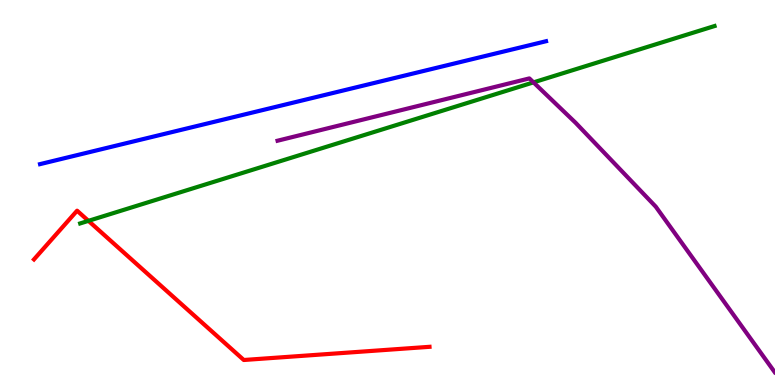[{'lines': ['blue', 'red'], 'intersections': []}, {'lines': ['green', 'red'], 'intersections': [{'x': 1.14, 'y': 4.26}]}, {'lines': ['purple', 'red'], 'intersections': []}, {'lines': ['blue', 'green'], 'intersections': []}, {'lines': ['blue', 'purple'], 'intersections': []}, {'lines': ['green', 'purple'], 'intersections': [{'x': 6.88, 'y': 7.86}]}]